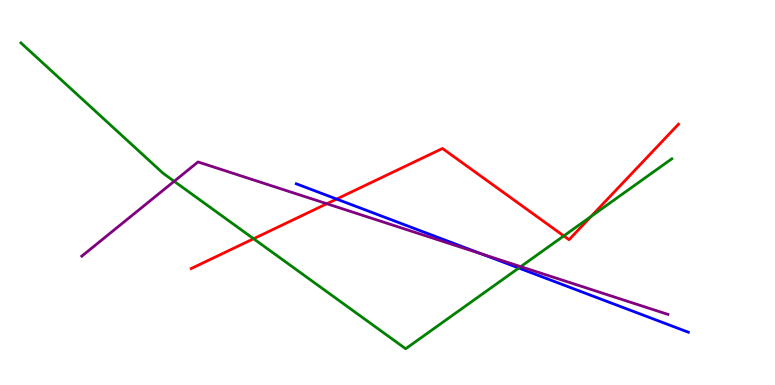[{'lines': ['blue', 'red'], 'intersections': [{'x': 4.34, 'y': 4.83}]}, {'lines': ['green', 'red'], 'intersections': [{'x': 3.27, 'y': 3.8}, {'x': 7.27, 'y': 3.87}, {'x': 7.63, 'y': 4.38}]}, {'lines': ['purple', 'red'], 'intersections': [{'x': 4.22, 'y': 4.71}]}, {'lines': ['blue', 'green'], 'intersections': [{'x': 6.69, 'y': 3.04}]}, {'lines': ['blue', 'purple'], 'intersections': [{'x': 6.21, 'y': 3.4}]}, {'lines': ['green', 'purple'], 'intersections': [{'x': 2.25, 'y': 5.29}, {'x': 6.72, 'y': 3.07}]}]